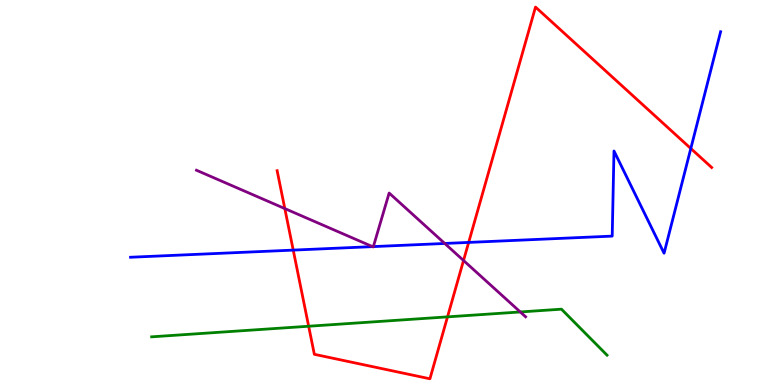[{'lines': ['blue', 'red'], 'intersections': [{'x': 3.78, 'y': 3.5}, {'x': 6.05, 'y': 3.7}, {'x': 8.91, 'y': 6.14}]}, {'lines': ['green', 'red'], 'intersections': [{'x': 3.98, 'y': 1.53}, {'x': 5.77, 'y': 1.77}]}, {'lines': ['purple', 'red'], 'intersections': [{'x': 3.68, 'y': 4.58}, {'x': 5.98, 'y': 3.23}]}, {'lines': ['blue', 'green'], 'intersections': []}, {'lines': ['blue', 'purple'], 'intersections': [{'x': 4.81, 'y': 3.59}, {'x': 4.82, 'y': 3.59}, {'x': 5.74, 'y': 3.68}]}, {'lines': ['green', 'purple'], 'intersections': [{'x': 6.71, 'y': 1.9}]}]